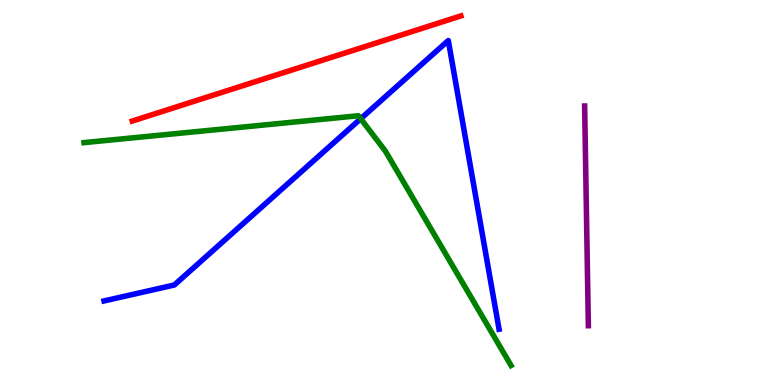[{'lines': ['blue', 'red'], 'intersections': []}, {'lines': ['green', 'red'], 'intersections': []}, {'lines': ['purple', 'red'], 'intersections': []}, {'lines': ['blue', 'green'], 'intersections': [{'x': 4.65, 'y': 6.92}]}, {'lines': ['blue', 'purple'], 'intersections': []}, {'lines': ['green', 'purple'], 'intersections': []}]